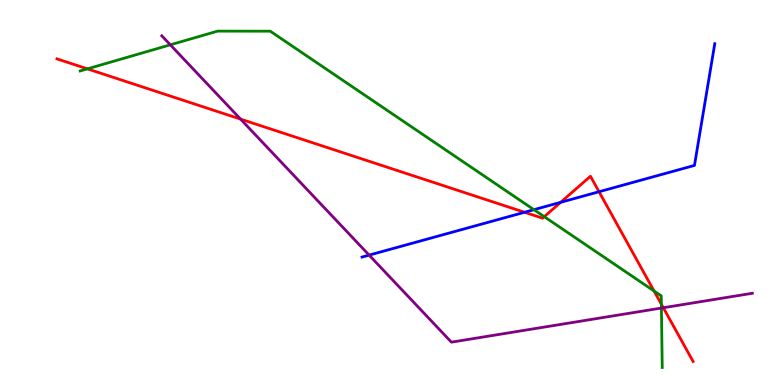[{'lines': ['blue', 'red'], 'intersections': [{'x': 6.77, 'y': 4.49}, {'x': 7.23, 'y': 4.75}, {'x': 7.73, 'y': 5.02}]}, {'lines': ['green', 'red'], 'intersections': [{'x': 1.13, 'y': 8.21}, {'x': 7.02, 'y': 4.37}, {'x': 8.44, 'y': 2.44}, {'x': 8.53, 'y': 2.1}]}, {'lines': ['purple', 'red'], 'intersections': [{'x': 3.1, 'y': 6.91}, {'x': 8.56, 'y': 2.01}]}, {'lines': ['blue', 'green'], 'intersections': [{'x': 6.89, 'y': 4.55}]}, {'lines': ['blue', 'purple'], 'intersections': [{'x': 4.76, 'y': 3.37}]}, {'lines': ['green', 'purple'], 'intersections': [{'x': 2.2, 'y': 8.84}, {'x': 8.53, 'y': 2.0}]}]